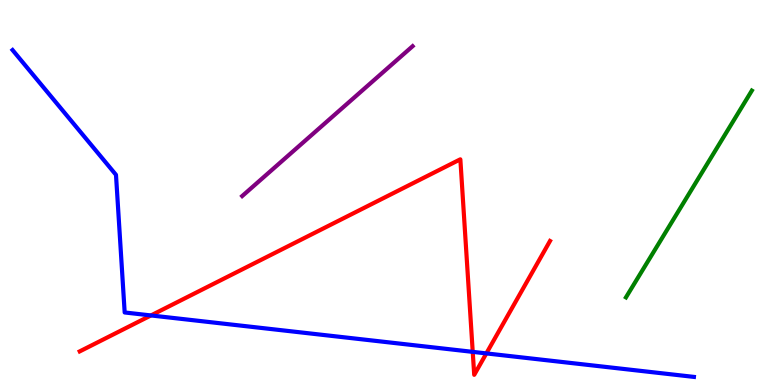[{'lines': ['blue', 'red'], 'intersections': [{'x': 1.95, 'y': 1.81}, {'x': 6.1, 'y': 0.861}, {'x': 6.28, 'y': 0.821}]}, {'lines': ['green', 'red'], 'intersections': []}, {'lines': ['purple', 'red'], 'intersections': []}, {'lines': ['blue', 'green'], 'intersections': []}, {'lines': ['blue', 'purple'], 'intersections': []}, {'lines': ['green', 'purple'], 'intersections': []}]